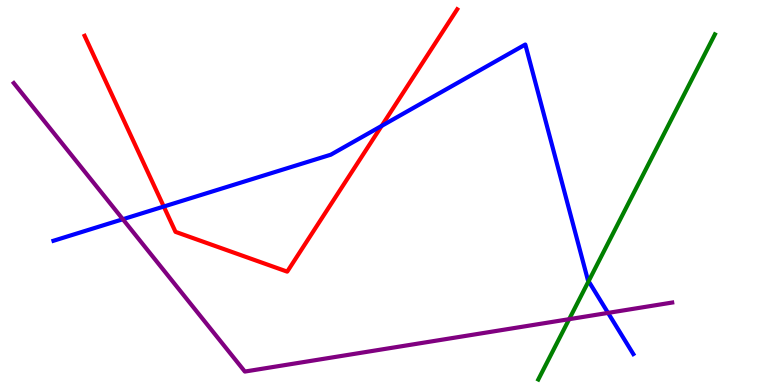[{'lines': ['blue', 'red'], 'intersections': [{'x': 2.11, 'y': 4.64}, {'x': 4.92, 'y': 6.73}]}, {'lines': ['green', 'red'], 'intersections': []}, {'lines': ['purple', 'red'], 'intersections': []}, {'lines': ['blue', 'green'], 'intersections': [{'x': 7.59, 'y': 2.7}]}, {'lines': ['blue', 'purple'], 'intersections': [{'x': 1.59, 'y': 4.31}, {'x': 7.85, 'y': 1.87}]}, {'lines': ['green', 'purple'], 'intersections': [{'x': 7.34, 'y': 1.71}]}]